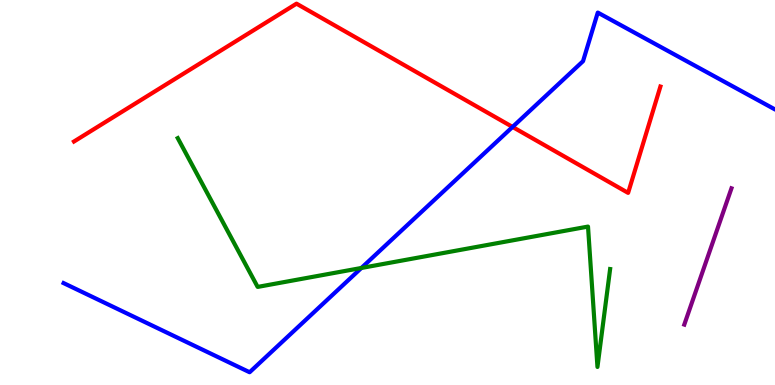[{'lines': ['blue', 'red'], 'intersections': [{'x': 6.61, 'y': 6.7}]}, {'lines': ['green', 'red'], 'intersections': []}, {'lines': ['purple', 'red'], 'intersections': []}, {'lines': ['blue', 'green'], 'intersections': [{'x': 4.66, 'y': 3.04}]}, {'lines': ['blue', 'purple'], 'intersections': []}, {'lines': ['green', 'purple'], 'intersections': []}]